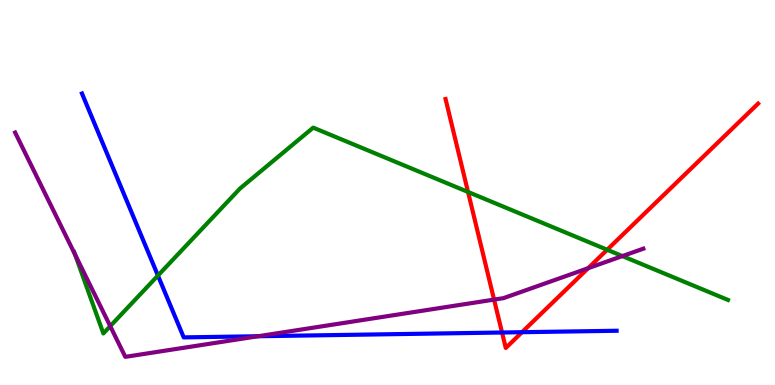[{'lines': ['blue', 'red'], 'intersections': [{'x': 6.48, 'y': 1.36}, {'x': 6.74, 'y': 1.37}]}, {'lines': ['green', 'red'], 'intersections': [{'x': 6.04, 'y': 5.01}, {'x': 7.83, 'y': 3.51}]}, {'lines': ['purple', 'red'], 'intersections': [{'x': 6.38, 'y': 2.22}, {'x': 7.59, 'y': 3.03}]}, {'lines': ['blue', 'green'], 'intersections': [{'x': 2.04, 'y': 2.84}]}, {'lines': ['blue', 'purple'], 'intersections': [{'x': 3.33, 'y': 1.27}]}, {'lines': ['green', 'purple'], 'intersections': [{'x': 0.968, 'y': 3.39}, {'x': 1.42, 'y': 1.53}, {'x': 8.03, 'y': 3.35}]}]